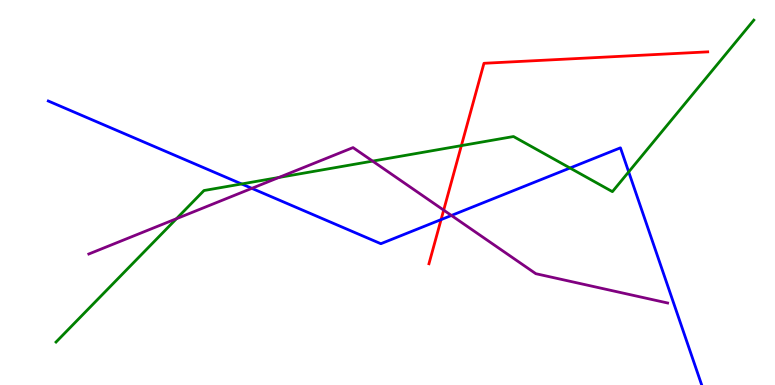[{'lines': ['blue', 'red'], 'intersections': [{'x': 5.69, 'y': 4.3}]}, {'lines': ['green', 'red'], 'intersections': [{'x': 5.95, 'y': 6.22}]}, {'lines': ['purple', 'red'], 'intersections': [{'x': 5.72, 'y': 4.54}]}, {'lines': ['blue', 'green'], 'intersections': [{'x': 3.12, 'y': 5.22}, {'x': 7.35, 'y': 5.64}, {'x': 8.11, 'y': 5.54}]}, {'lines': ['blue', 'purple'], 'intersections': [{'x': 3.25, 'y': 5.11}, {'x': 5.82, 'y': 4.4}]}, {'lines': ['green', 'purple'], 'intersections': [{'x': 2.28, 'y': 4.32}, {'x': 3.6, 'y': 5.39}, {'x': 4.81, 'y': 5.82}]}]